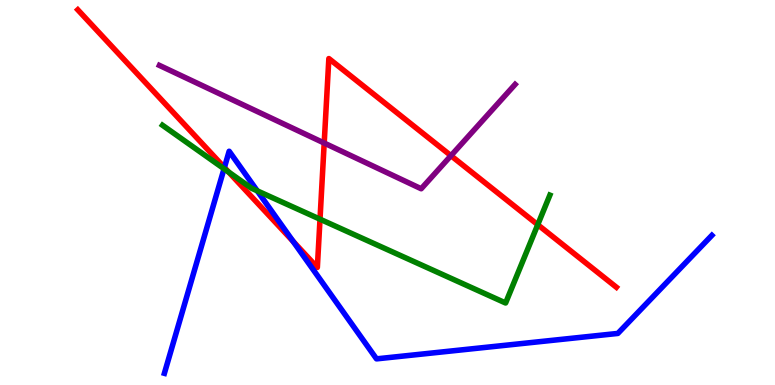[{'lines': ['blue', 'red'], 'intersections': [{'x': 2.9, 'y': 5.65}, {'x': 3.78, 'y': 3.73}]}, {'lines': ['green', 'red'], 'intersections': [{'x': 2.95, 'y': 5.53}, {'x': 4.13, 'y': 4.31}, {'x': 6.94, 'y': 4.16}]}, {'lines': ['purple', 'red'], 'intersections': [{'x': 4.18, 'y': 6.28}, {'x': 5.82, 'y': 5.96}]}, {'lines': ['blue', 'green'], 'intersections': [{'x': 2.89, 'y': 5.62}, {'x': 3.32, 'y': 5.04}]}, {'lines': ['blue', 'purple'], 'intersections': []}, {'lines': ['green', 'purple'], 'intersections': []}]